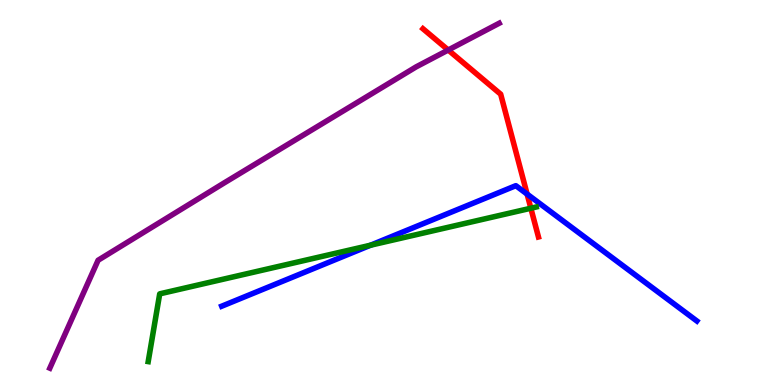[{'lines': ['blue', 'red'], 'intersections': [{'x': 6.8, 'y': 4.96}]}, {'lines': ['green', 'red'], 'intersections': [{'x': 6.85, 'y': 4.59}]}, {'lines': ['purple', 'red'], 'intersections': [{'x': 5.78, 'y': 8.7}]}, {'lines': ['blue', 'green'], 'intersections': [{'x': 4.78, 'y': 3.63}]}, {'lines': ['blue', 'purple'], 'intersections': []}, {'lines': ['green', 'purple'], 'intersections': []}]